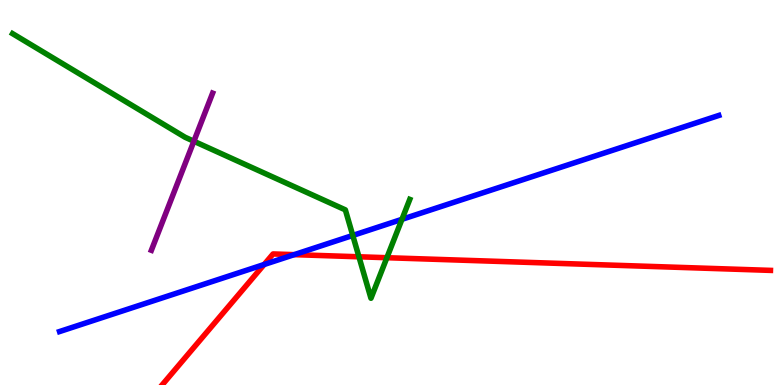[{'lines': ['blue', 'red'], 'intersections': [{'x': 3.41, 'y': 3.13}, {'x': 3.8, 'y': 3.39}]}, {'lines': ['green', 'red'], 'intersections': [{'x': 4.63, 'y': 3.33}, {'x': 4.99, 'y': 3.31}]}, {'lines': ['purple', 'red'], 'intersections': []}, {'lines': ['blue', 'green'], 'intersections': [{'x': 4.55, 'y': 3.88}, {'x': 5.19, 'y': 4.3}]}, {'lines': ['blue', 'purple'], 'intersections': []}, {'lines': ['green', 'purple'], 'intersections': [{'x': 2.5, 'y': 6.33}]}]